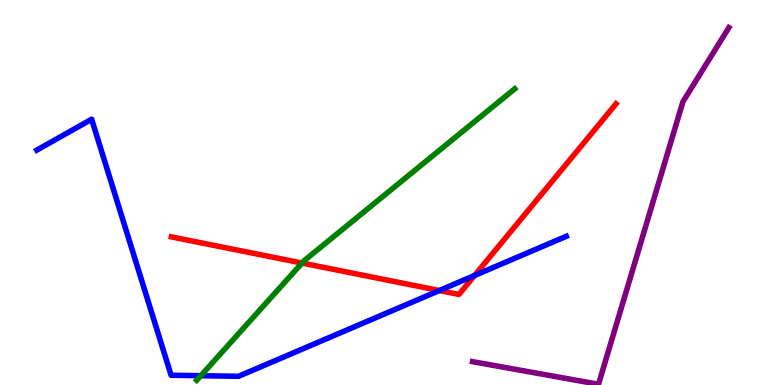[{'lines': ['blue', 'red'], 'intersections': [{'x': 5.67, 'y': 2.45}, {'x': 6.12, 'y': 2.84}]}, {'lines': ['green', 'red'], 'intersections': [{'x': 3.9, 'y': 3.17}]}, {'lines': ['purple', 'red'], 'intersections': []}, {'lines': ['blue', 'green'], 'intersections': [{'x': 2.59, 'y': 0.241}]}, {'lines': ['blue', 'purple'], 'intersections': []}, {'lines': ['green', 'purple'], 'intersections': []}]